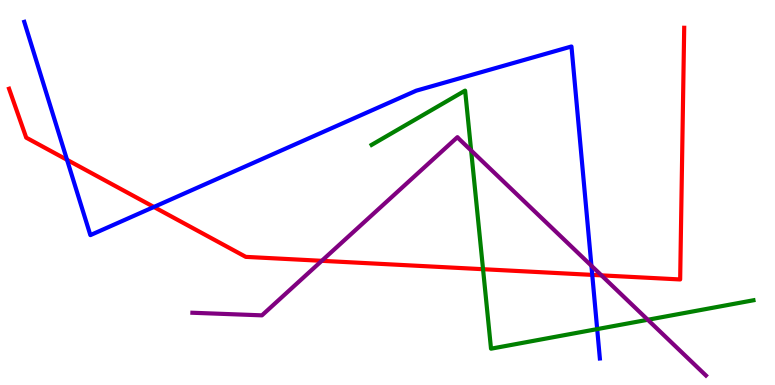[{'lines': ['blue', 'red'], 'intersections': [{'x': 0.865, 'y': 5.85}, {'x': 1.99, 'y': 4.62}, {'x': 7.64, 'y': 2.86}]}, {'lines': ['green', 'red'], 'intersections': [{'x': 6.23, 'y': 3.01}]}, {'lines': ['purple', 'red'], 'intersections': [{'x': 4.15, 'y': 3.23}, {'x': 7.76, 'y': 2.85}]}, {'lines': ['blue', 'green'], 'intersections': [{'x': 7.71, 'y': 1.45}]}, {'lines': ['blue', 'purple'], 'intersections': [{'x': 7.63, 'y': 3.1}]}, {'lines': ['green', 'purple'], 'intersections': [{'x': 6.08, 'y': 6.09}, {'x': 8.36, 'y': 1.69}]}]